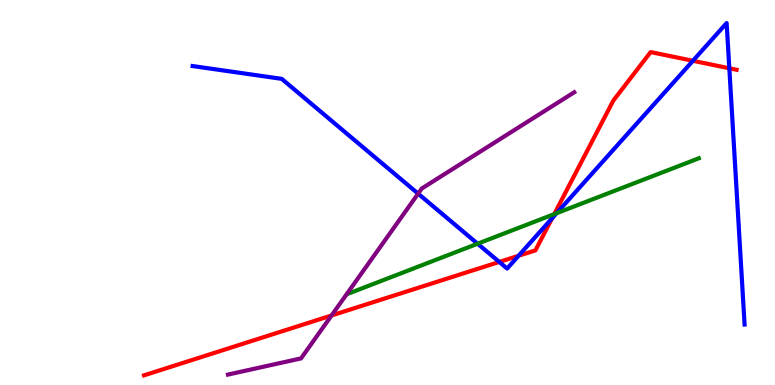[{'lines': ['blue', 'red'], 'intersections': [{'x': 6.44, 'y': 3.2}, {'x': 6.69, 'y': 3.36}, {'x': 7.12, 'y': 4.33}, {'x': 8.94, 'y': 8.42}, {'x': 9.41, 'y': 8.23}]}, {'lines': ['green', 'red'], 'intersections': [{'x': 7.15, 'y': 4.44}]}, {'lines': ['purple', 'red'], 'intersections': [{'x': 4.28, 'y': 1.81}]}, {'lines': ['blue', 'green'], 'intersections': [{'x': 6.16, 'y': 3.67}, {'x': 7.18, 'y': 4.46}]}, {'lines': ['blue', 'purple'], 'intersections': [{'x': 5.4, 'y': 4.97}]}, {'lines': ['green', 'purple'], 'intersections': []}]